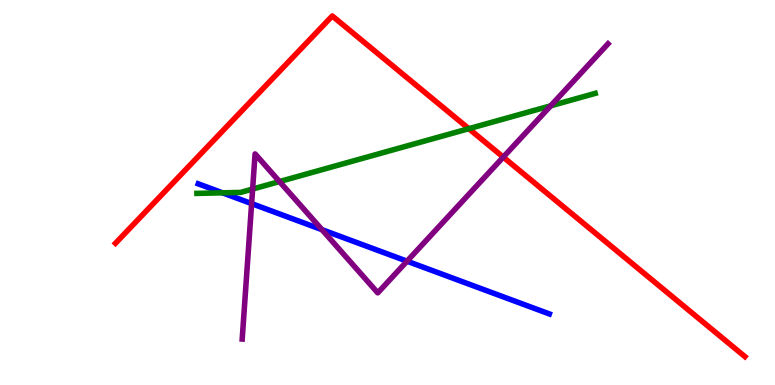[{'lines': ['blue', 'red'], 'intersections': []}, {'lines': ['green', 'red'], 'intersections': [{'x': 6.05, 'y': 6.66}]}, {'lines': ['purple', 'red'], 'intersections': [{'x': 6.49, 'y': 5.92}]}, {'lines': ['blue', 'green'], 'intersections': [{'x': 2.87, 'y': 4.99}]}, {'lines': ['blue', 'purple'], 'intersections': [{'x': 3.25, 'y': 4.71}, {'x': 4.15, 'y': 4.03}, {'x': 5.25, 'y': 3.22}]}, {'lines': ['green', 'purple'], 'intersections': [{'x': 3.26, 'y': 5.09}, {'x': 3.61, 'y': 5.28}, {'x': 7.11, 'y': 7.25}]}]